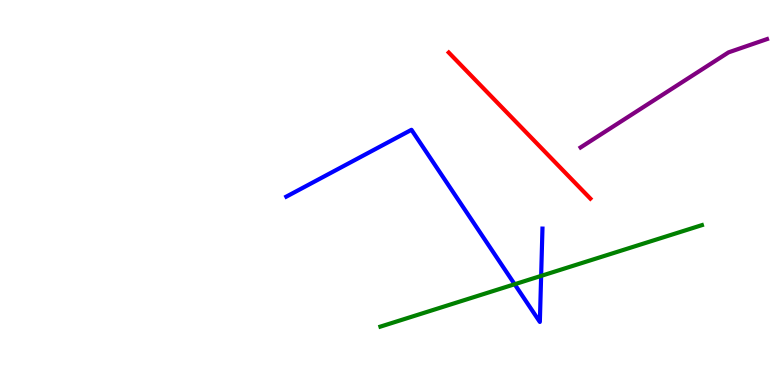[{'lines': ['blue', 'red'], 'intersections': []}, {'lines': ['green', 'red'], 'intersections': []}, {'lines': ['purple', 'red'], 'intersections': []}, {'lines': ['blue', 'green'], 'intersections': [{'x': 6.64, 'y': 2.62}, {'x': 6.98, 'y': 2.83}]}, {'lines': ['blue', 'purple'], 'intersections': []}, {'lines': ['green', 'purple'], 'intersections': []}]